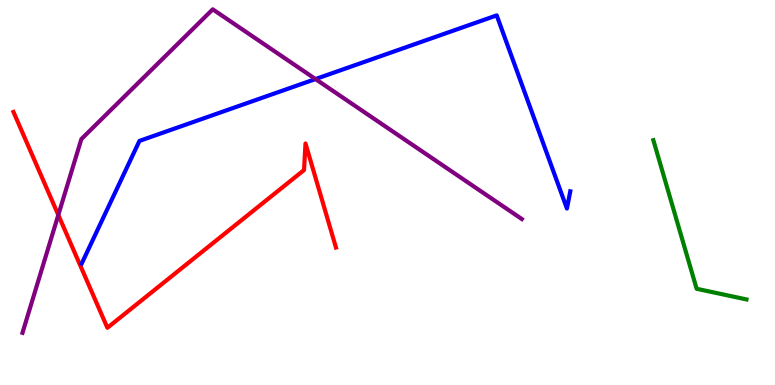[{'lines': ['blue', 'red'], 'intersections': []}, {'lines': ['green', 'red'], 'intersections': []}, {'lines': ['purple', 'red'], 'intersections': [{'x': 0.752, 'y': 4.42}]}, {'lines': ['blue', 'green'], 'intersections': []}, {'lines': ['blue', 'purple'], 'intersections': [{'x': 4.07, 'y': 7.95}]}, {'lines': ['green', 'purple'], 'intersections': []}]